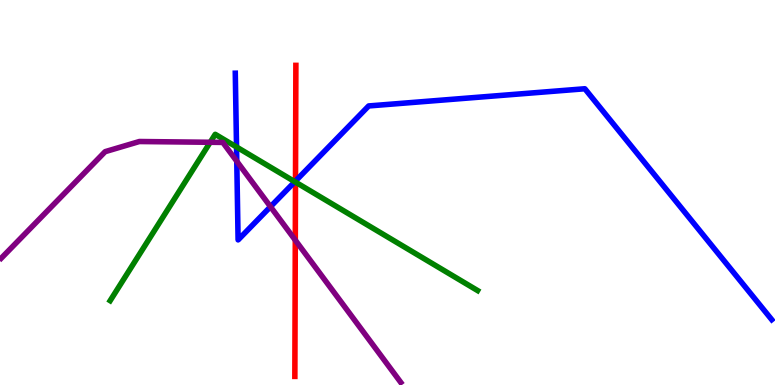[{'lines': ['blue', 'red'], 'intersections': [{'x': 3.81, 'y': 5.3}]}, {'lines': ['green', 'red'], 'intersections': [{'x': 3.81, 'y': 5.27}]}, {'lines': ['purple', 'red'], 'intersections': [{'x': 3.81, 'y': 3.76}]}, {'lines': ['blue', 'green'], 'intersections': [{'x': 3.05, 'y': 6.18}, {'x': 3.8, 'y': 5.28}]}, {'lines': ['blue', 'purple'], 'intersections': [{'x': 3.06, 'y': 5.81}, {'x': 3.49, 'y': 4.63}]}, {'lines': ['green', 'purple'], 'intersections': [{'x': 2.71, 'y': 6.3}]}]